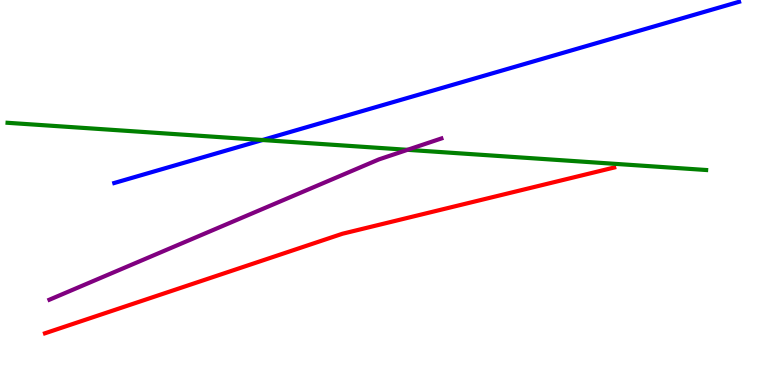[{'lines': ['blue', 'red'], 'intersections': []}, {'lines': ['green', 'red'], 'intersections': []}, {'lines': ['purple', 'red'], 'intersections': []}, {'lines': ['blue', 'green'], 'intersections': [{'x': 3.39, 'y': 6.36}]}, {'lines': ['blue', 'purple'], 'intersections': []}, {'lines': ['green', 'purple'], 'intersections': [{'x': 5.26, 'y': 6.11}]}]